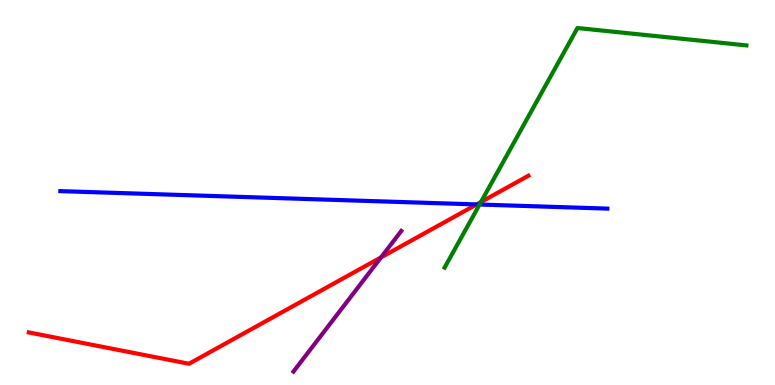[{'lines': ['blue', 'red'], 'intersections': [{'x': 6.15, 'y': 4.69}]}, {'lines': ['green', 'red'], 'intersections': [{'x': 6.21, 'y': 4.75}]}, {'lines': ['purple', 'red'], 'intersections': [{'x': 4.92, 'y': 3.31}]}, {'lines': ['blue', 'green'], 'intersections': [{'x': 6.19, 'y': 4.69}]}, {'lines': ['blue', 'purple'], 'intersections': []}, {'lines': ['green', 'purple'], 'intersections': []}]